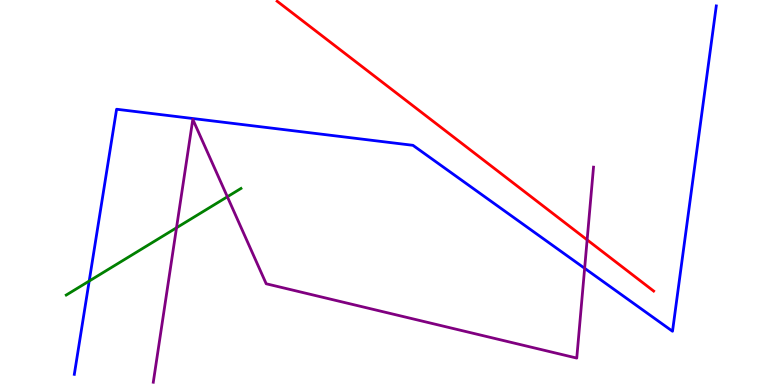[{'lines': ['blue', 'red'], 'intersections': []}, {'lines': ['green', 'red'], 'intersections': []}, {'lines': ['purple', 'red'], 'intersections': [{'x': 7.58, 'y': 3.77}]}, {'lines': ['blue', 'green'], 'intersections': [{'x': 1.15, 'y': 2.7}]}, {'lines': ['blue', 'purple'], 'intersections': [{'x': 7.54, 'y': 3.03}]}, {'lines': ['green', 'purple'], 'intersections': [{'x': 2.28, 'y': 4.08}, {'x': 2.93, 'y': 4.89}]}]